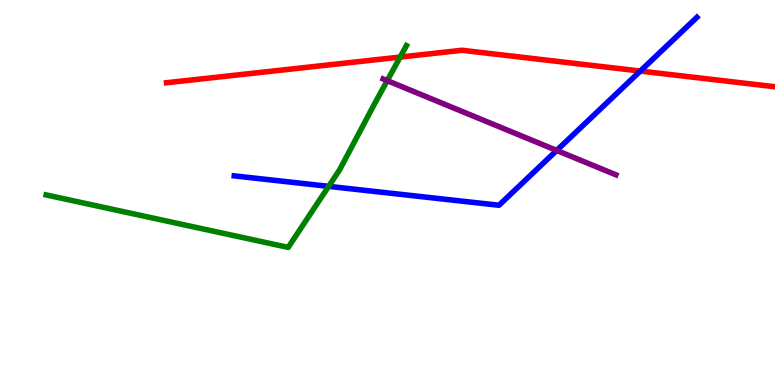[{'lines': ['blue', 'red'], 'intersections': [{'x': 8.26, 'y': 8.15}]}, {'lines': ['green', 'red'], 'intersections': [{'x': 5.16, 'y': 8.52}]}, {'lines': ['purple', 'red'], 'intersections': []}, {'lines': ['blue', 'green'], 'intersections': [{'x': 4.24, 'y': 5.16}]}, {'lines': ['blue', 'purple'], 'intersections': [{'x': 7.18, 'y': 6.09}]}, {'lines': ['green', 'purple'], 'intersections': [{'x': 5.0, 'y': 7.91}]}]